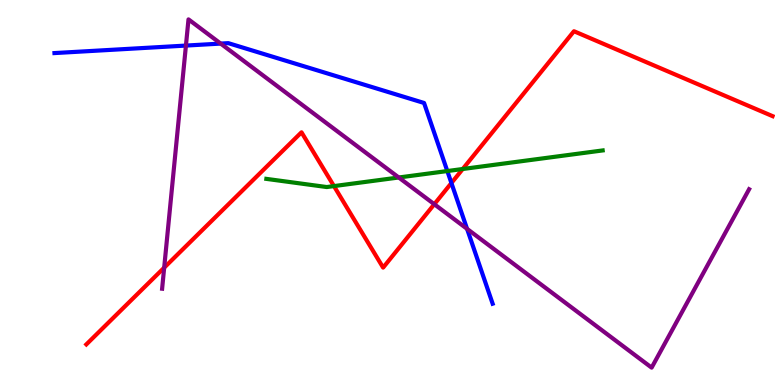[{'lines': ['blue', 'red'], 'intersections': [{'x': 5.82, 'y': 5.25}]}, {'lines': ['green', 'red'], 'intersections': [{'x': 4.31, 'y': 5.17}, {'x': 5.97, 'y': 5.61}]}, {'lines': ['purple', 'red'], 'intersections': [{'x': 2.12, 'y': 3.05}, {'x': 5.6, 'y': 4.7}]}, {'lines': ['blue', 'green'], 'intersections': [{'x': 5.77, 'y': 5.56}]}, {'lines': ['blue', 'purple'], 'intersections': [{'x': 2.4, 'y': 8.82}, {'x': 2.85, 'y': 8.87}, {'x': 6.03, 'y': 4.06}]}, {'lines': ['green', 'purple'], 'intersections': [{'x': 5.15, 'y': 5.39}]}]